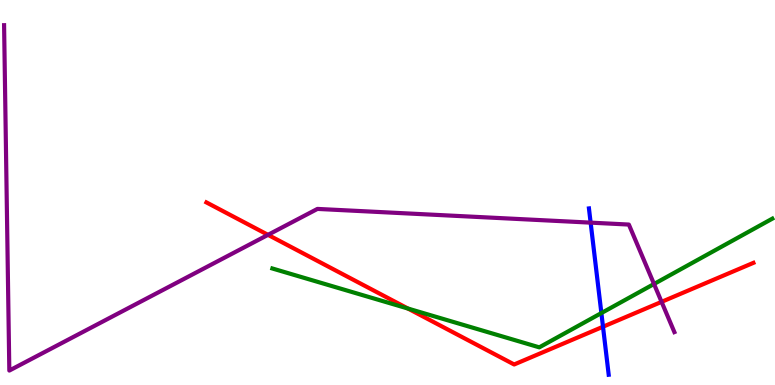[{'lines': ['blue', 'red'], 'intersections': [{'x': 7.78, 'y': 1.51}]}, {'lines': ['green', 'red'], 'intersections': [{'x': 5.26, 'y': 1.99}]}, {'lines': ['purple', 'red'], 'intersections': [{'x': 3.46, 'y': 3.9}, {'x': 8.54, 'y': 2.16}]}, {'lines': ['blue', 'green'], 'intersections': [{'x': 7.76, 'y': 1.87}]}, {'lines': ['blue', 'purple'], 'intersections': [{'x': 7.62, 'y': 4.22}]}, {'lines': ['green', 'purple'], 'intersections': [{'x': 8.44, 'y': 2.62}]}]